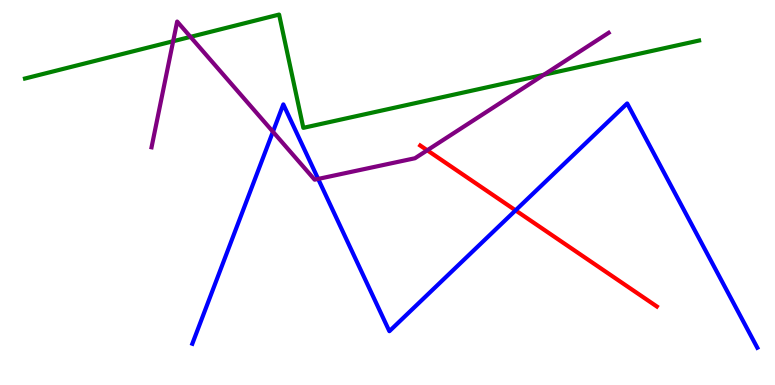[{'lines': ['blue', 'red'], 'intersections': [{'x': 6.65, 'y': 4.54}]}, {'lines': ['green', 'red'], 'intersections': []}, {'lines': ['purple', 'red'], 'intersections': [{'x': 5.51, 'y': 6.1}]}, {'lines': ['blue', 'green'], 'intersections': []}, {'lines': ['blue', 'purple'], 'intersections': [{'x': 3.52, 'y': 6.58}, {'x': 4.11, 'y': 5.35}]}, {'lines': ['green', 'purple'], 'intersections': [{'x': 2.23, 'y': 8.93}, {'x': 2.46, 'y': 9.04}, {'x': 7.02, 'y': 8.06}]}]